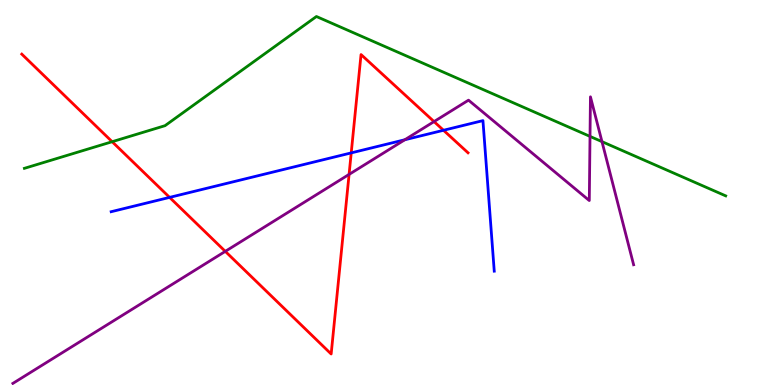[{'lines': ['blue', 'red'], 'intersections': [{'x': 2.19, 'y': 4.87}, {'x': 4.53, 'y': 6.03}, {'x': 5.72, 'y': 6.62}]}, {'lines': ['green', 'red'], 'intersections': [{'x': 1.45, 'y': 6.32}]}, {'lines': ['purple', 'red'], 'intersections': [{'x': 2.91, 'y': 3.47}, {'x': 4.5, 'y': 5.47}, {'x': 5.6, 'y': 6.84}]}, {'lines': ['blue', 'green'], 'intersections': []}, {'lines': ['blue', 'purple'], 'intersections': [{'x': 5.22, 'y': 6.37}]}, {'lines': ['green', 'purple'], 'intersections': [{'x': 7.61, 'y': 6.46}, {'x': 7.77, 'y': 6.32}]}]